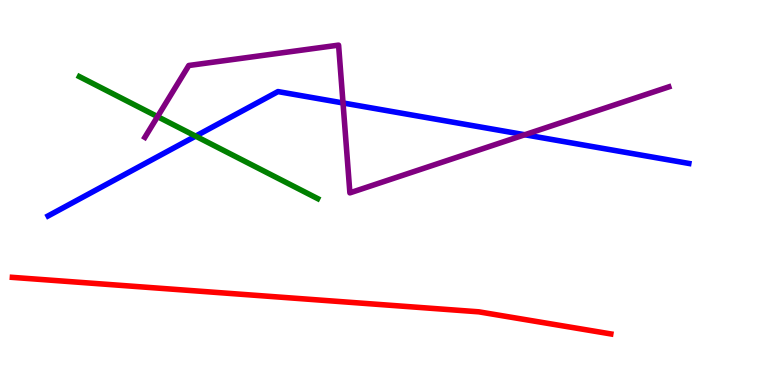[{'lines': ['blue', 'red'], 'intersections': []}, {'lines': ['green', 'red'], 'intersections': []}, {'lines': ['purple', 'red'], 'intersections': []}, {'lines': ['blue', 'green'], 'intersections': [{'x': 2.52, 'y': 6.46}]}, {'lines': ['blue', 'purple'], 'intersections': [{'x': 4.43, 'y': 7.33}, {'x': 6.77, 'y': 6.5}]}, {'lines': ['green', 'purple'], 'intersections': [{'x': 2.03, 'y': 6.97}]}]